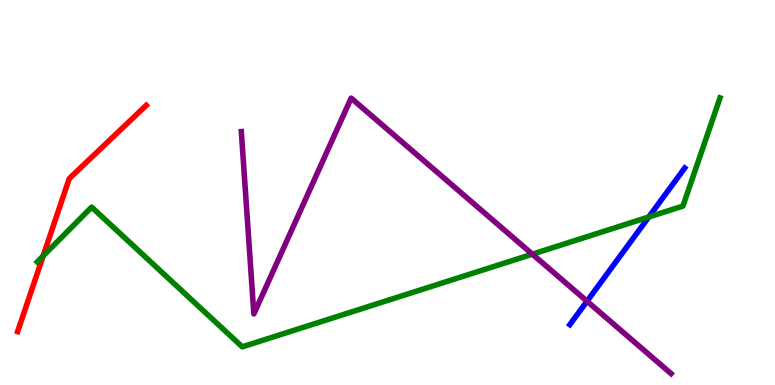[{'lines': ['blue', 'red'], 'intersections': []}, {'lines': ['green', 'red'], 'intersections': [{'x': 0.557, 'y': 3.35}]}, {'lines': ['purple', 'red'], 'intersections': []}, {'lines': ['blue', 'green'], 'intersections': [{'x': 8.37, 'y': 4.36}]}, {'lines': ['blue', 'purple'], 'intersections': [{'x': 7.57, 'y': 2.18}]}, {'lines': ['green', 'purple'], 'intersections': [{'x': 6.87, 'y': 3.4}]}]